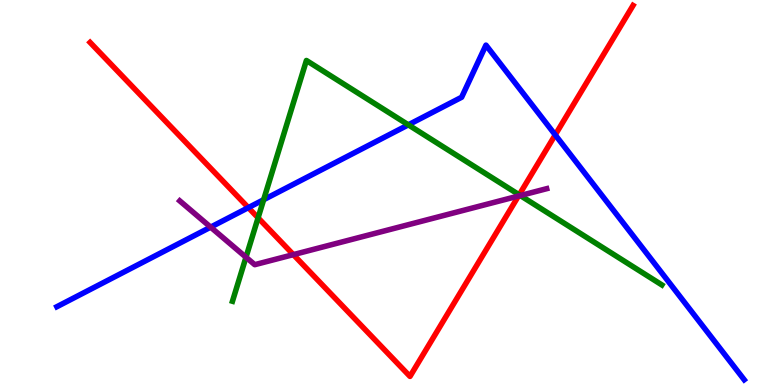[{'lines': ['blue', 'red'], 'intersections': [{'x': 3.2, 'y': 4.61}, {'x': 7.16, 'y': 6.5}]}, {'lines': ['green', 'red'], 'intersections': [{'x': 3.33, 'y': 4.34}, {'x': 6.7, 'y': 4.94}]}, {'lines': ['purple', 'red'], 'intersections': [{'x': 3.79, 'y': 3.39}, {'x': 6.69, 'y': 4.91}]}, {'lines': ['blue', 'green'], 'intersections': [{'x': 3.4, 'y': 4.81}, {'x': 5.27, 'y': 6.76}]}, {'lines': ['blue', 'purple'], 'intersections': [{'x': 2.72, 'y': 4.1}]}, {'lines': ['green', 'purple'], 'intersections': [{'x': 3.17, 'y': 3.32}, {'x': 6.71, 'y': 4.92}]}]